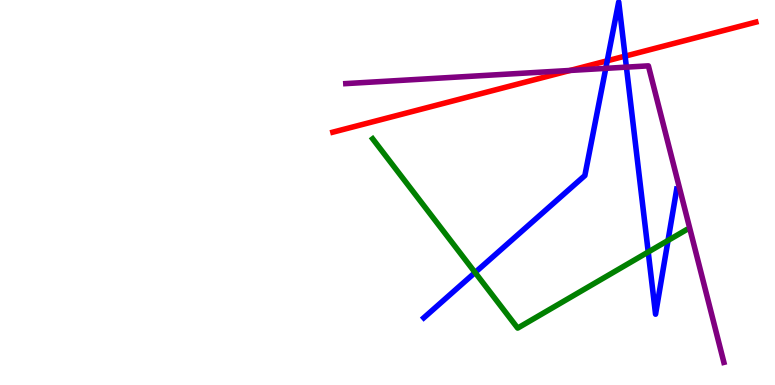[{'lines': ['blue', 'red'], 'intersections': [{'x': 7.84, 'y': 8.42}, {'x': 8.07, 'y': 8.54}]}, {'lines': ['green', 'red'], 'intersections': []}, {'lines': ['purple', 'red'], 'intersections': [{'x': 7.36, 'y': 8.17}]}, {'lines': ['blue', 'green'], 'intersections': [{'x': 6.13, 'y': 2.92}, {'x': 8.36, 'y': 3.45}, {'x': 8.62, 'y': 3.75}]}, {'lines': ['blue', 'purple'], 'intersections': [{'x': 7.82, 'y': 8.22}, {'x': 8.08, 'y': 8.26}]}, {'lines': ['green', 'purple'], 'intersections': []}]